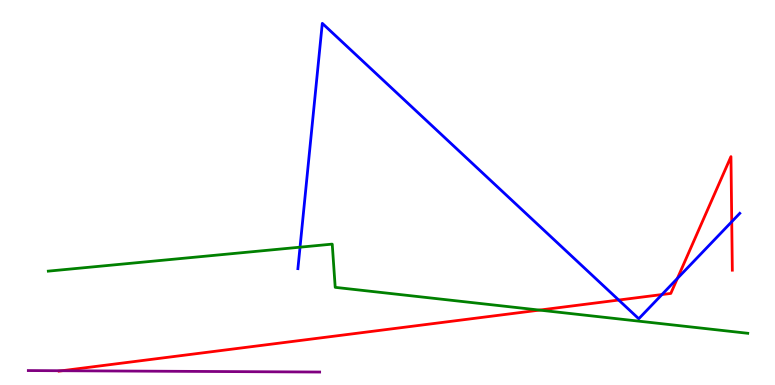[{'lines': ['blue', 'red'], 'intersections': [{'x': 7.98, 'y': 2.21}, {'x': 8.54, 'y': 2.35}, {'x': 8.74, 'y': 2.77}, {'x': 9.44, 'y': 4.24}]}, {'lines': ['green', 'red'], 'intersections': [{'x': 6.96, 'y': 1.95}]}, {'lines': ['purple', 'red'], 'intersections': [{'x': 0.8, 'y': 0.371}]}, {'lines': ['blue', 'green'], 'intersections': [{'x': 3.87, 'y': 3.58}]}, {'lines': ['blue', 'purple'], 'intersections': []}, {'lines': ['green', 'purple'], 'intersections': []}]